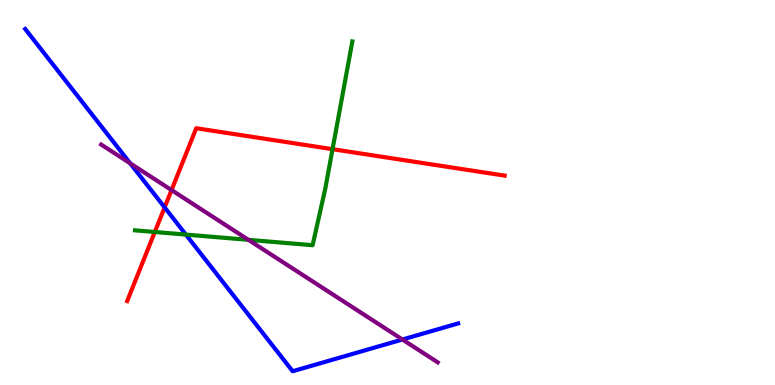[{'lines': ['blue', 'red'], 'intersections': [{'x': 2.12, 'y': 4.61}]}, {'lines': ['green', 'red'], 'intersections': [{'x': 2.0, 'y': 3.97}, {'x': 4.29, 'y': 6.13}]}, {'lines': ['purple', 'red'], 'intersections': [{'x': 2.21, 'y': 5.06}]}, {'lines': ['blue', 'green'], 'intersections': [{'x': 2.4, 'y': 3.91}]}, {'lines': ['blue', 'purple'], 'intersections': [{'x': 1.68, 'y': 5.76}, {'x': 5.19, 'y': 1.18}]}, {'lines': ['green', 'purple'], 'intersections': [{'x': 3.21, 'y': 3.77}]}]